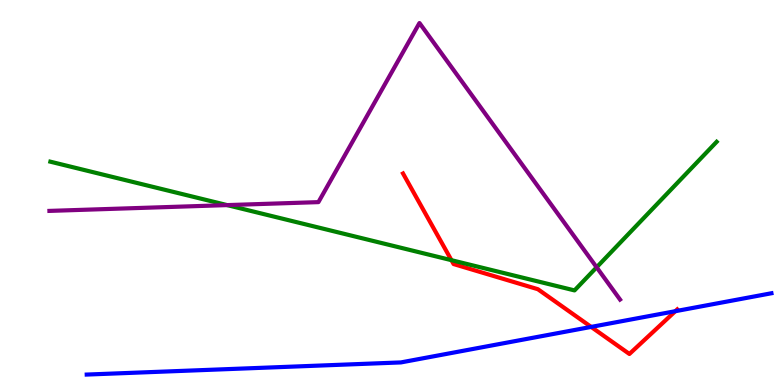[{'lines': ['blue', 'red'], 'intersections': [{'x': 7.63, 'y': 1.51}, {'x': 8.71, 'y': 1.92}]}, {'lines': ['green', 'red'], 'intersections': [{'x': 5.83, 'y': 3.24}]}, {'lines': ['purple', 'red'], 'intersections': []}, {'lines': ['blue', 'green'], 'intersections': []}, {'lines': ['blue', 'purple'], 'intersections': []}, {'lines': ['green', 'purple'], 'intersections': [{'x': 2.93, 'y': 4.67}, {'x': 7.7, 'y': 3.06}]}]